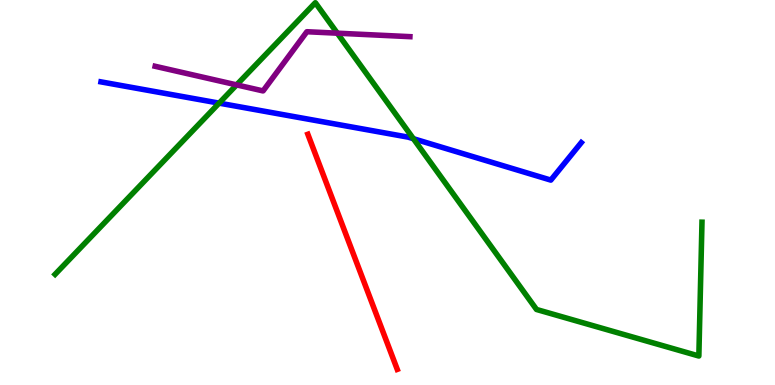[{'lines': ['blue', 'red'], 'intersections': []}, {'lines': ['green', 'red'], 'intersections': []}, {'lines': ['purple', 'red'], 'intersections': []}, {'lines': ['blue', 'green'], 'intersections': [{'x': 2.83, 'y': 7.32}, {'x': 5.33, 'y': 6.4}]}, {'lines': ['blue', 'purple'], 'intersections': []}, {'lines': ['green', 'purple'], 'intersections': [{'x': 3.05, 'y': 7.8}, {'x': 4.35, 'y': 9.14}]}]